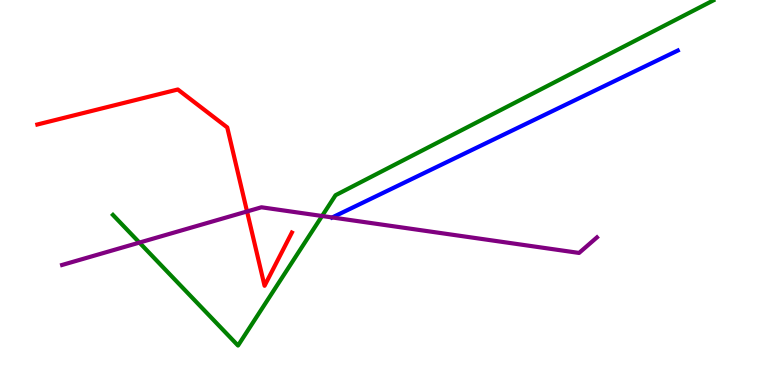[{'lines': ['blue', 'red'], 'intersections': []}, {'lines': ['green', 'red'], 'intersections': []}, {'lines': ['purple', 'red'], 'intersections': [{'x': 3.19, 'y': 4.51}]}, {'lines': ['blue', 'green'], 'intersections': []}, {'lines': ['blue', 'purple'], 'intersections': [{'x': 4.29, 'y': 4.35}]}, {'lines': ['green', 'purple'], 'intersections': [{'x': 1.8, 'y': 3.7}, {'x': 4.16, 'y': 4.39}]}]